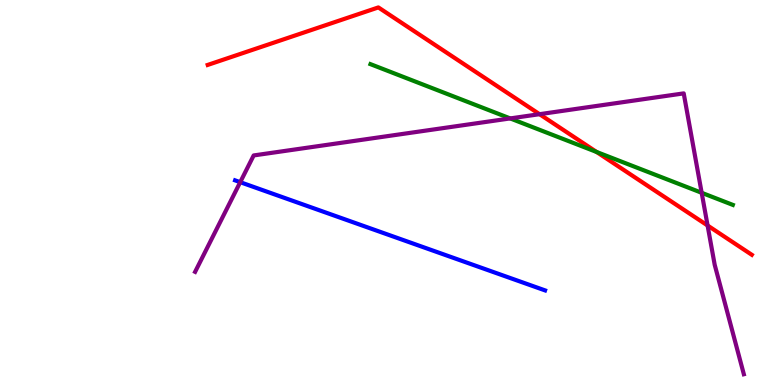[{'lines': ['blue', 'red'], 'intersections': []}, {'lines': ['green', 'red'], 'intersections': [{'x': 7.7, 'y': 6.05}]}, {'lines': ['purple', 'red'], 'intersections': [{'x': 6.96, 'y': 7.03}, {'x': 9.13, 'y': 4.14}]}, {'lines': ['blue', 'green'], 'intersections': []}, {'lines': ['blue', 'purple'], 'intersections': [{'x': 3.1, 'y': 5.27}]}, {'lines': ['green', 'purple'], 'intersections': [{'x': 6.58, 'y': 6.92}, {'x': 9.05, 'y': 4.99}]}]